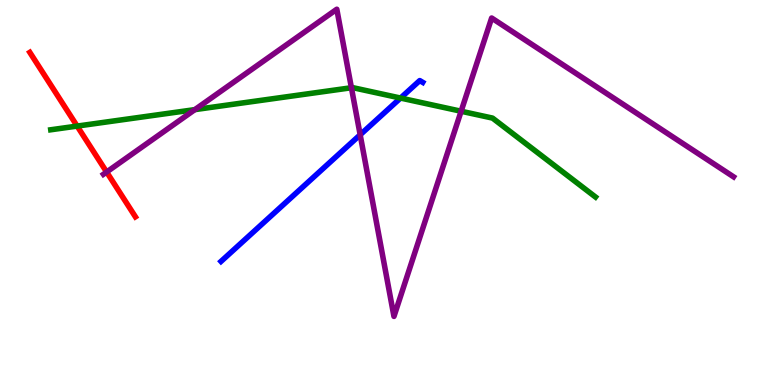[{'lines': ['blue', 'red'], 'intersections': []}, {'lines': ['green', 'red'], 'intersections': [{'x': 0.995, 'y': 6.72}]}, {'lines': ['purple', 'red'], 'intersections': [{'x': 1.38, 'y': 5.53}]}, {'lines': ['blue', 'green'], 'intersections': [{'x': 5.17, 'y': 7.45}]}, {'lines': ['blue', 'purple'], 'intersections': [{'x': 4.65, 'y': 6.5}]}, {'lines': ['green', 'purple'], 'intersections': [{'x': 2.51, 'y': 7.15}, {'x': 4.53, 'y': 7.72}, {'x': 5.95, 'y': 7.11}]}]